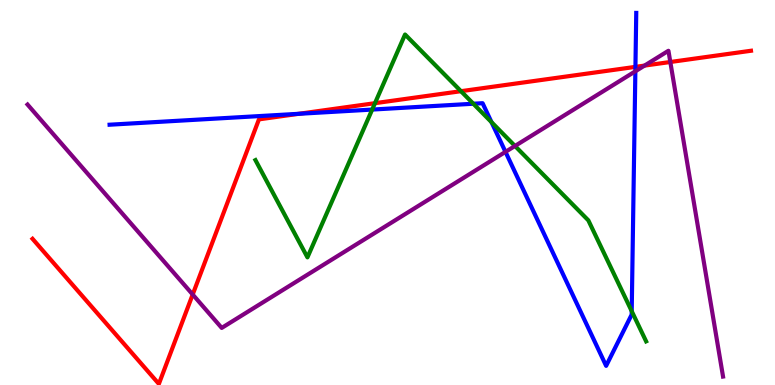[{'lines': ['blue', 'red'], 'intersections': [{'x': 3.86, 'y': 7.04}, {'x': 8.2, 'y': 8.26}]}, {'lines': ['green', 'red'], 'intersections': [{'x': 4.84, 'y': 7.32}, {'x': 5.95, 'y': 7.63}]}, {'lines': ['purple', 'red'], 'intersections': [{'x': 2.49, 'y': 2.35}, {'x': 8.32, 'y': 8.3}, {'x': 8.65, 'y': 8.39}]}, {'lines': ['blue', 'green'], 'intersections': [{'x': 4.8, 'y': 7.15}, {'x': 6.11, 'y': 7.31}, {'x': 6.34, 'y': 6.83}, {'x': 8.15, 'y': 1.92}]}, {'lines': ['blue', 'purple'], 'intersections': [{'x': 6.52, 'y': 6.06}, {'x': 8.2, 'y': 8.15}]}, {'lines': ['green', 'purple'], 'intersections': [{'x': 6.64, 'y': 6.21}]}]